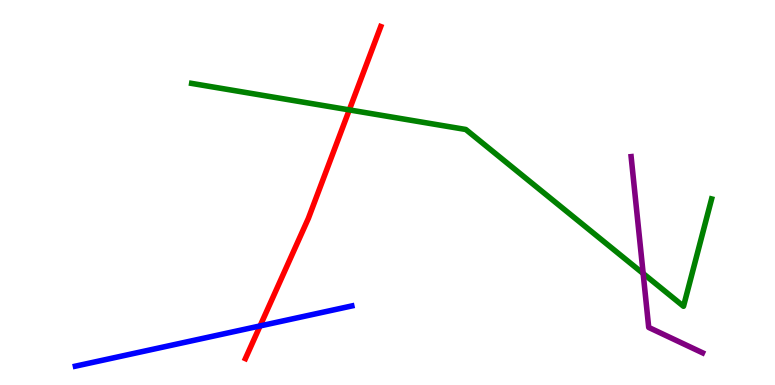[{'lines': ['blue', 'red'], 'intersections': [{'x': 3.36, 'y': 1.53}]}, {'lines': ['green', 'red'], 'intersections': [{'x': 4.51, 'y': 7.15}]}, {'lines': ['purple', 'red'], 'intersections': []}, {'lines': ['blue', 'green'], 'intersections': []}, {'lines': ['blue', 'purple'], 'intersections': []}, {'lines': ['green', 'purple'], 'intersections': [{'x': 8.3, 'y': 2.9}]}]